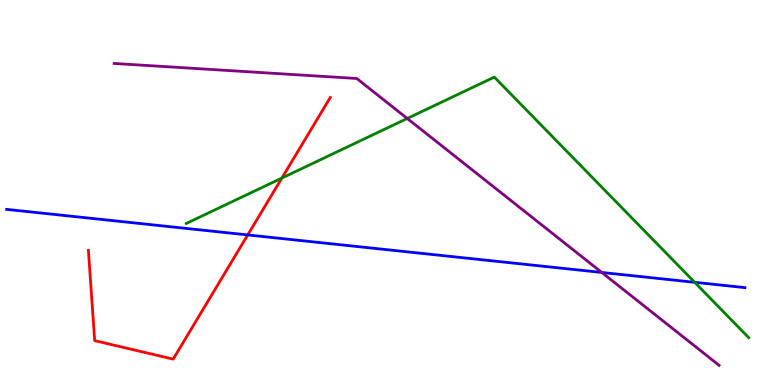[{'lines': ['blue', 'red'], 'intersections': [{'x': 3.2, 'y': 3.9}]}, {'lines': ['green', 'red'], 'intersections': [{'x': 3.64, 'y': 5.38}]}, {'lines': ['purple', 'red'], 'intersections': []}, {'lines': ['blue', 'green'], 'intersections': [{'x': 8.96, 'y': 2.67}]}, {'lines': ['blue', 'purple'], 'intersections': [{'x': 7.76, 'y': 2.92}]}, {'lines': ['green', 'purple'], 'intersections': [{'x': 5.26, 'y': 6.92}]}]